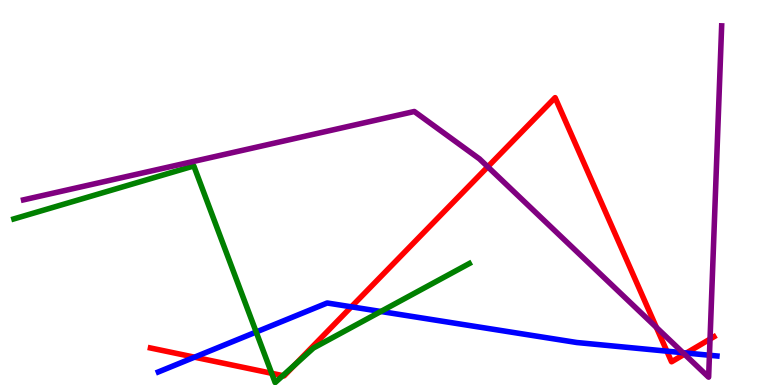[{'lines': ['blue', 'red'], 'intersections': [{'x': 2.51, 'y': 0.723}, {'x': 4.53, 'y': 2.03}, {'x': 8.6, 'y': 0.879}, {'x': 8.86, 'y': 0.83}]}, {'lines': ['green', 'red'], 'intersections': [{'x': 3.51, 'y': 0.304}, {'x': 3.65, 'y': 0.243}, {'x': 3.81, 'y': 0.531}]}, {'lines': ['purple', 'red'], 'intersections': [{'x': 6.29, 'y': 5.67}, {'x': 8.47, 'y': 1.5}, {'x': 8.83, 'y': 0.801}, {'x': 9.16, 'y': 1.19}]}, {'lines': ['blue', 'green'], 'intersections': [{'x': 3.31, 'y': 1.38}, {'x': 4.91, 'y': 1.91}]}, {'lines': ['blue', 'purple'], 'intersections': [{'x': 8.81, 'y': 0.839}, {'x': 9.15, 'y': 0.773}]}, {'lines': ['green', 'purple'], 'intersections': []}]